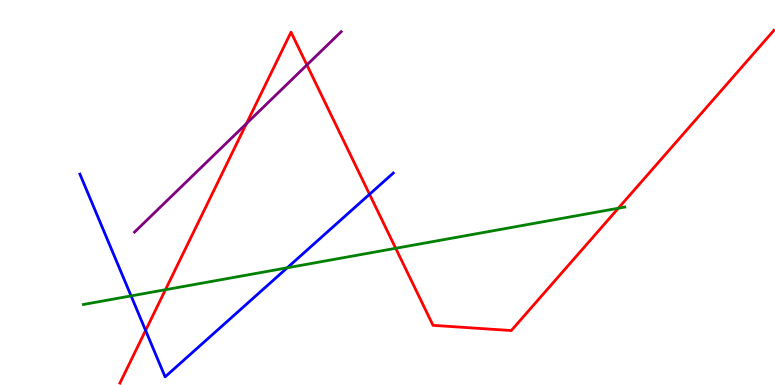[{'lines': ['blue', 'red'], 'intersections': [{'x': 1.88, 'y': 1.42}, {'x': 4.77, 'y': 4.95}]}, {'lines': ['green', 'red'], 'intersections': [{'x': 2.13, 'y': 2.47}, {'x': 5.11, 'y': 3.55}, {'x': 7.98, 'y': 4.59}]}, {'lines': ['purple', 'red'], 'intersections': [{'x': 3.18, 'y': 6.79}, {'x': 3.96, 'y': 8.31}]}, {'lines': ['blue', 'green'], 'intersections': [{'x': 1.69, 'y': 2.31}, {'x': 3.71, 'y': 3.04}]}, {'lines': ['blue', 'purple'], 'intersections': []}, {'lines': ['green', 'purple'], 'intersections': []}]